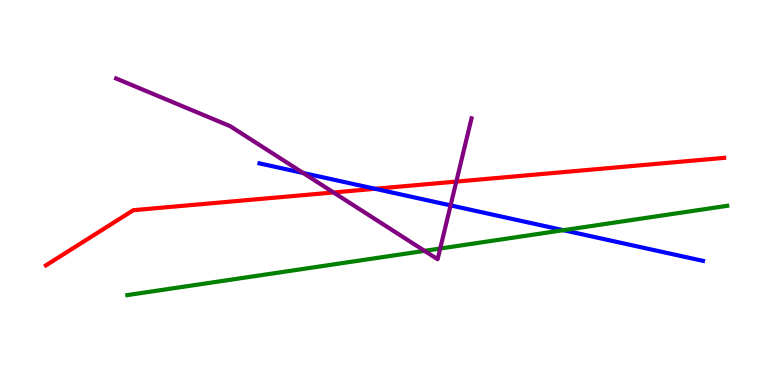[{'lines': ['blue', 'red'], 'intersections': [{'x': 4.84, 'y': 5.1}]}, {'lines': ['green', 'red'], 'intersections': []}, {'lines': ['purple', 'red'], 'intersections': [{'x': 4.3, 'y': 5.0}, {'x': 5.89, 'y': 5.28}]}, {'lines': ['blue', 'green'], 'intersections': [{'x': 7.27, 'y': 4.02}]}, {'lines': ['blue', 'purple'], 'intersections': [{'x': 3.91, 'y': 5.51}, {'x': 5.81, 'y': 4.67}]}, {'lines': ['green', 'purple'], 'intersections': [{'x': 5.48, 'y': 3.48}, {'x': 5.68, 'y': 3.54}]}]